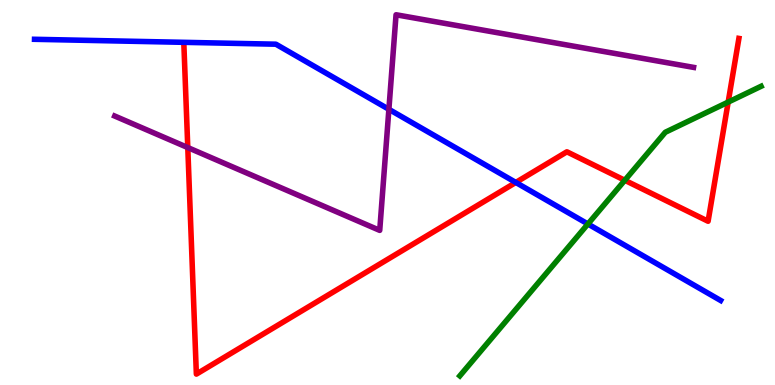[{'lines': ['blue', 'red'], 'intersections': [{'x': 6.66, 'y': 5.26}]}, {'lines': ['green', 'red'], 'intersections': [{'x': 8.06, 'y': 5.32}, {'x': 9.4, 'y': 7.35}]}, {'lines': ['purple', 'red'], 'intersections': [{'x': 2.42, 'y': 6.17}]}, {'lines': ['blue', 'green'], 'intersections': [{'x': 7.59, 'y': 4.18}]}, {'lines': ['blue', 'purple'], 'intersections': [{'x': 5.02, 'y': 7.16}]}, {'lines': ['green', 'purple'], 'intersections': []}]